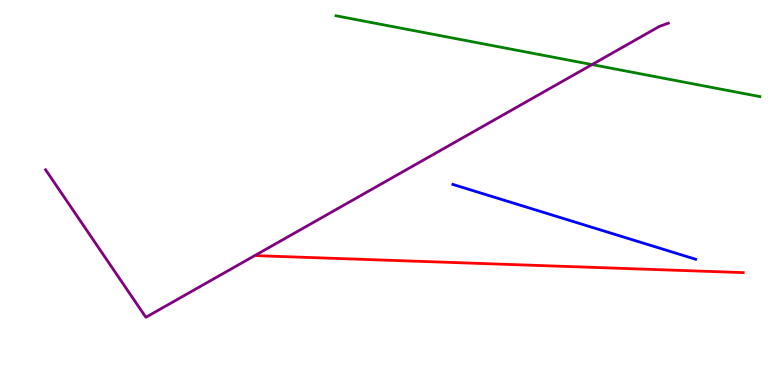[{'lines': ['blue', 'red'], 'intersections': []}, {'lines': ['green', 'red'], 'intersections': []}, {'lines': ['purple', 'red'], 'intersections': []}, {'lines': ['blue', 'green'], 'intersections': []}, {'lines': ['blue', 'purple'], 'intersections': []}, {'lines': ['green', 'purple'], 'intersections': [{'x': 7.64, 'y': 8.32}]}]